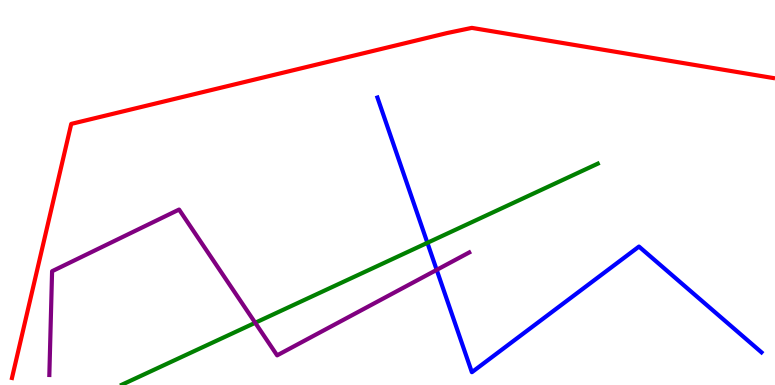[{'lines': ['blue', 'red'], 'intersections': []}, {'lines': ['green', 'red'], 'intersections': []}, {'lines': ['purple', 'red'], 'intersections': []}, {'lines': ['blue', 'green'], 'intersections': [{'x': 5.51, 'y': 3.69}]}, {'lines': ['blue', 'purple'], 'intersections': [{'x': 5.63, 'y': 2.99}]}, {'lines': ['green', 'purple'], 'intersections': [{'x': 3.29, 'y': 1.62}]}]